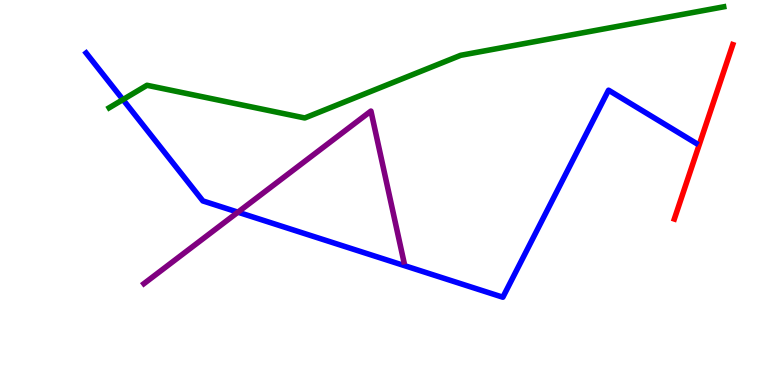[{'lines': ['blue', 'red'], 'intersections': []}, {'lines': ['green', 'red'], 'intersections': []}, {'lines': ['purple', 'red'], 'intersections': []}, {'lines': ['blue', 'green'], 'intersections': [{'x': 1.59, 'y': 7.41}]}, {'lines': ['blue', 'purple'], 'intersections': [{'x': 3.07, 'y': 4.49}]}, {'lines': ['green', 'purple'], 'intersections': []}]